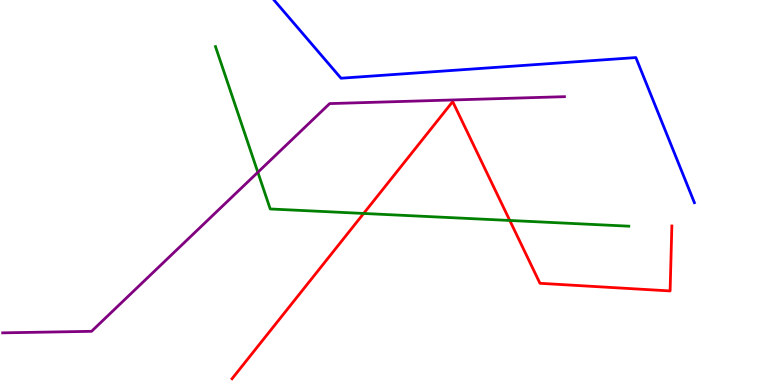[{'lines': ['blue', 'red'], 'intersections': []}, {'lines': ['green', 'red'], 'intersections': [{'x': 4.69, 'y': 4.46}, {'x': 6.58, 'y': 4.27}]}, {'lines': ['purple', 'red'], 'intersections': []}, {'lines': ['blue', 'green'], 'intersections': []}, {'lines': ['blue', 'purple'], 'intersections': []}, {'lines': ['green', 'purple'], 'intersections': [{'x': 3.33, 'y': 5.53}]}]